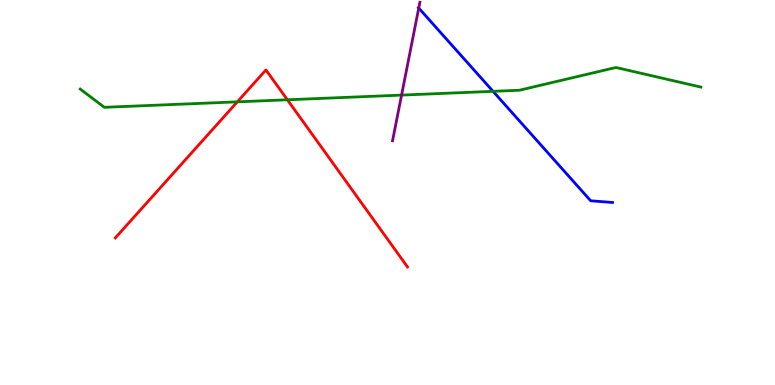[{'lines': ['blue', 'red'], 'intersections': []}, {'lines': ['green', 'red'], 'intersections': [{'x': 3.06, 'y': 7.35}, {'x': 3.71, 'y': 7.41}]}, {'lines': ['purple', 'red'], 'intersections': []}, {'lines': ['blue', 'green'], 'intersections': [{'x': 6.36, 'y': 7.63}]}, {'lines': ['blue', 'purple'], 'intersections': [{'x': 5.4, 'y': 9.79}]}, {'lines': ['green', 'purple'], 'intersections': [{'x': 5.18, 'y': 7.53}]}]